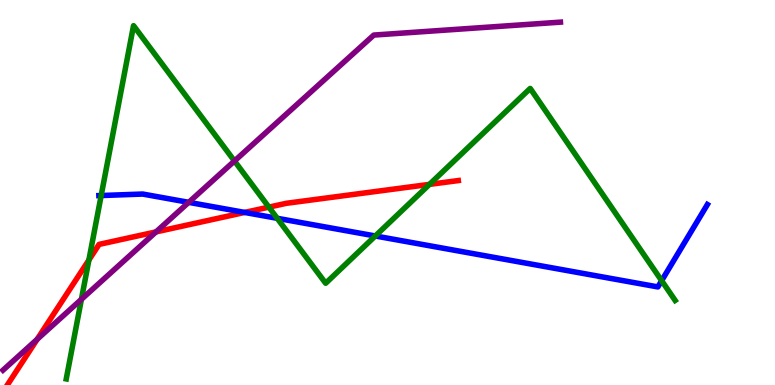[{'lines': ['blue', 'red'], 'intersections': [{'x': 3.16, 'y': 4.48}]}, {'lines': ['green', 'red'], 'intersections': [{'x': 1.15, 'y': 3.25}, {'x': 3.47, 'y': 4.62}, {'x': 5.54, 'y': 5.21}]}, {'lines': ['purple', 'red'], 'intersections': [{'x': 0.48, 'y': 1.19}, {'x': 2.01, 'y': 3.98}]}, {'lines': ['blue', 'green'], 'intersections': [{'x': 1.31, 'y': 4.92}, {'x': 3.58, 'y': 4.33}, {'x': 4.84, 'y': 3.87}, {'x': 8.54, 'y': 2.71}]}, {'lines': ['blue', 'purple'], 'intersections': [{'x': 2.44, 'y': 4.74}]}, {'lines': ['green', 'purple'], 'intersections': [{'x': 1.05, 'y': 2.23}, {'x': 3.03, 'y': 5.82}]}]